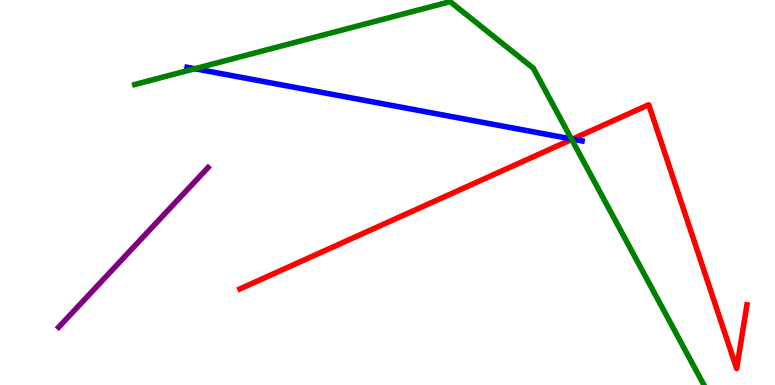[{'lines': ['blue', 'red'], 'intersections': [{'x': 7.39, 'y': 6.39}]}, {'lines': ['green', 'red'], 'intersections': [{'x': 7.38, 'y': 6.38}]}, {'lines': ['purple', 'red'], 'intersections': []}, {'lines': ['blue', 'green'], 'intersections': [{'x': 2.51, 'y': 8.21}, {'x': 7.37, 'y': 6.39}]}, {'lines': ['blue', 'purple'], 'intersections': []}, {'lines': ['green', 'purple'], 'intersections': []}]